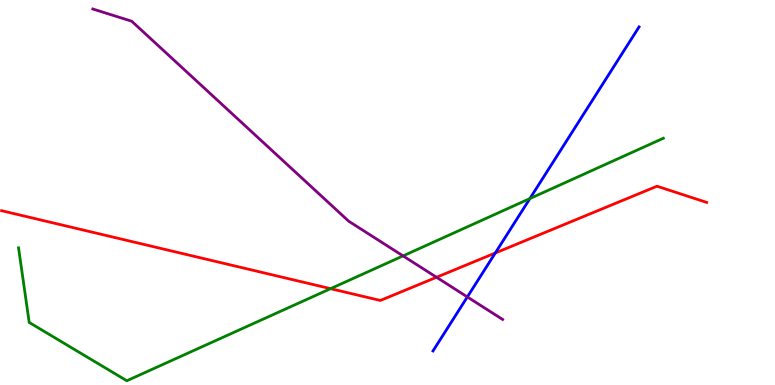[{'lines': ['blue', 'red'], 'intersections': [{'x': 6.39, 'y': 3.43}]}, {'lines': ['green', 'red'], 'intersections': [{'x': 4.27, 'y': 2.5}]}, {'lines': ['purple', 'red'], 'intersections': [{'x': 5.63, 'y': 2.8}]}, {'lines': ['blue', 'green'], 'intersections': [{'x': 6.84, 'y': 4.84}]}, {'lines': ['blue', 'purple'], 'intersections': [{'x': 6.03, 'y': 2.29}]}, {'lines': ['green', 'purple'], 'intersections': [{'x': 5.2, 'y': 3.35}]}]